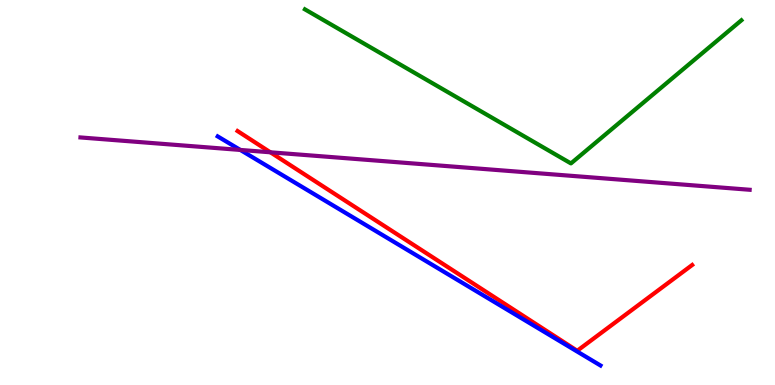[{'lines': ['blue', 'red'], 'intersections': []}, {'lines': ['green', 'red'], 'intersections': []}, {'lines': ['purple', 'red'], 'intersections': [{'x': 3.49, 'y': 6.04}]}, {'lines': ['blue', 'green'], 'intersections': []}, {'lines': ['blue', 'purple'], 'intersections': [{'x': 3.1, 'y': 6.11}]}, {'lines': ['green', 'purple'], 'intersections': []}]